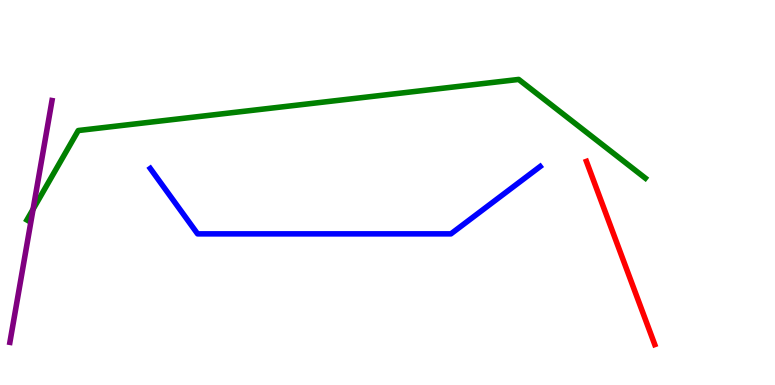[{'lines': ['blue', 'red'], 'intersections': []}, {'lines': ['green', 'red'], 'intersections': []}, {'lines': ['purple', 'red'], 'intersections': []}, {'lines': ['blue', 'green'], 'intersections': []}, {'lines': ['blue', 'purple'], 'intersections': []}, {'lines': ['green', 'purple'], 'intersections': [{'x': 0.427, 'y': 4.57}]}]